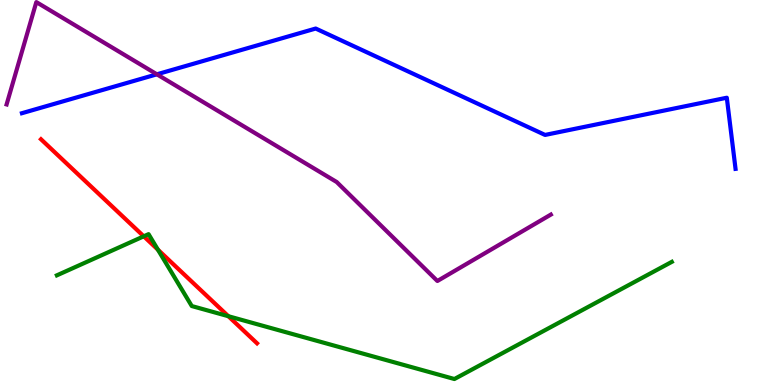[{'lines': ['blue', 'red'], 'intersections': []}, {'lines': ['green', 'red'], 'intersections': [{'x': 1.85, 'y': 3.86}, {'x': 2.04, 'y': 3.51}, {'x': 2.95, 'y': 1.79}]}, {'lines': ['purple', 'red'], 'intersections': []}, {'lines': ['blue', 'green'], 'intersections': []}, {'lines': ['blue', 'purple'], 'intersections': [{'x': 2.02, 'y': 8.07}]}, {'lines': ['green', 'purple'], 'intersections': []}]